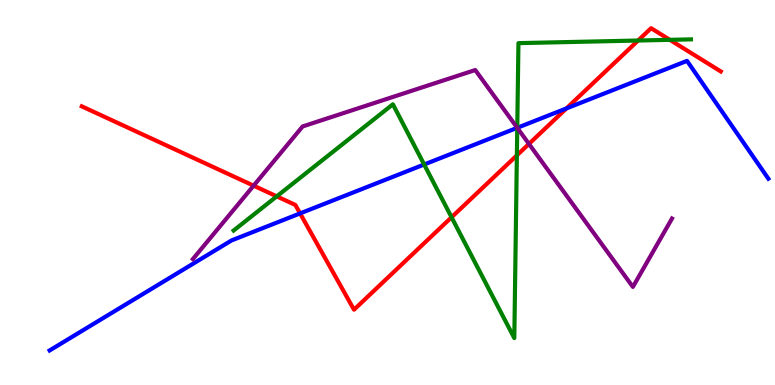[{'lines': ['blue', 'red'], 'intersections': [{'x': 3.87, 'y': 4.46}, {'x': 7.31, 'y': 7.18}]}, {'lines': ['green', 'red'], 'intersections': [{'x': 3.57, 'y': 4.9}, {'x': 5.83, 'y': 4.36}, {'x': 6.67, 'y': 5.96}, {'x': 8.23, 'y': 8.95}, {'x': 8.64, 'y': 8.97}]}, {'lines': ['purple', 'red'], 'intersections': [{'x': 3.27, 'y': 5.18}, {'x': 6.83, 'y': 6.26}]}, {'lines': ['blue', 'green'], 'intersections': [{'x': 5.47, 'y': 5.73}, {'x': 6.67, 'y': 6.68}]}, {'lines': ['blue', 'purple'], 'intersections': [{'x': 6.67, 'y': 6.68}]}, {'lines': ['green', 'purple'], 'intersections': [{'x': 6.67, 'y': 6.68}]}]